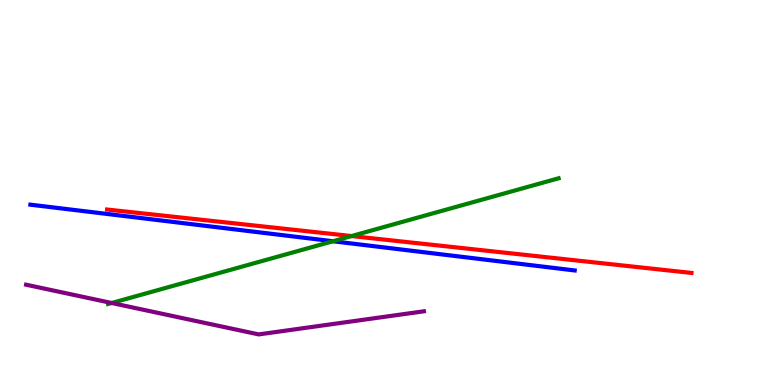[{'lines': ['blue', 'red'], 'intersections': []}, {'lines': ['green', 'red'], 'intersections': [{'x': 4.54, 'y': 3.87}]}, {'lines': ['purple', 'red'], 'intersections': []}, {'lines': ['blue', 'green'], 'intersections': [{'x': 4.3, 'y': 3.73}]}, {'lines': ['blue', 'purple'], 'intersections': []}, {'lines': ['green', 'purple'], 'intersections': [{'x': 1.44, 'y': 2.13}]}]